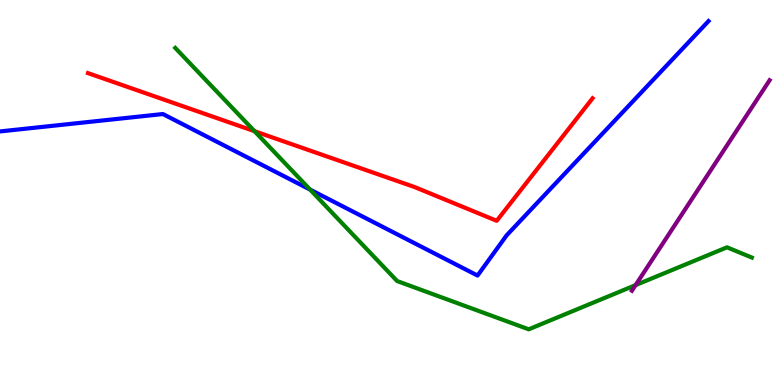[{'lines': ['blue', 'red'], 'intersections': []}, {'lines': ['green', 'red'], 'intersections': [{'x': 3.28, 'y': 6.59}]}, {'lines': ['purple', 'red'], 'intersections': []}, {'lines': ['blue', 'green'], 'intersections': [{'x': 4.0, 'y': 5.08}]}, {'lines': ['blue', 'purple'], 'intersections': []}, {'lines': ['green', 'purple'], 'intersections': [{'x': 8.2, 'y': 2.59}]}]